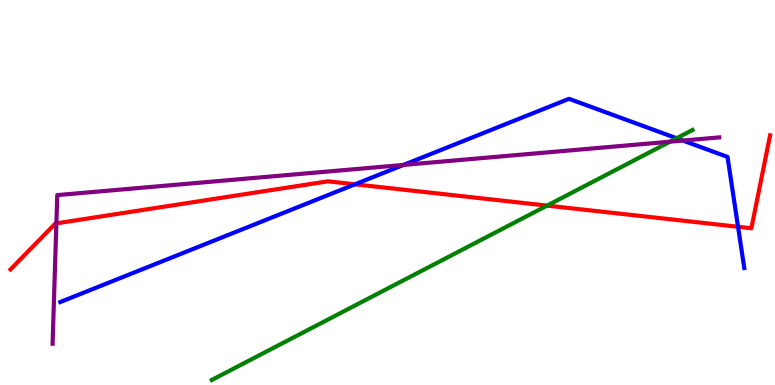[{'lines': ['blue', 'red'], 'intersections': [{'x': 4.58, 'y': 5.21}, {'x': 9.52, 'y': 4.11}]}, {'lines': ['green', 'red'], 'intersections': [{'x': 7.06, 'y': 4.66}]}, {'lines': ['purple', 'red'], 'intersections': [{'x': 0.728, 'y': 4.2}]}, {'lines': ['blue', 'green'], 'intersections': [{'x': 8.73, 'y': 6.41}]}, {'lines': ['blue', 'purple'], 'intersections': [{'x': 5.21, 'y': 5.72}, {'x': 8.81, 'y': 6.35}]}, {'lines': ['green', 'purple'], 'intersections': [{'x': 8.65, 'y': 6.32}]}]